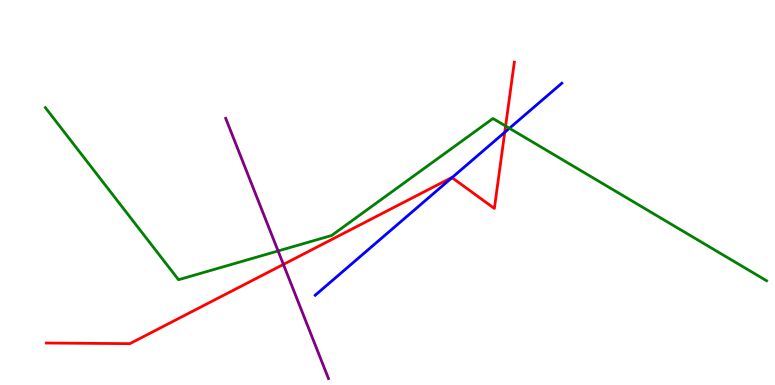[{'lines': ['blue', 'red'], 'intersections': [{'x': 5.83, 'y': 5.39}, {'x': 6.51, 'y': 6.56}]}, {'lines': ['green', 'red'], 'intersections': [{'x': 6.52, 'y': 6.73}]}, {'lines': ['purple', 'red'], 'intersections': [{'x': 3.66, 'y': 3.13}]}, {'lines': ['blue', 'green'], 'intersections': [{'x': 6.57, 'y': 6.67}]}, {'lines': ['blue', 'purple'], 'intersections': []}, {'lines': ['green', 'purple'], 'intersections': [{'x': 3.59, 'y': 3.48}]}]